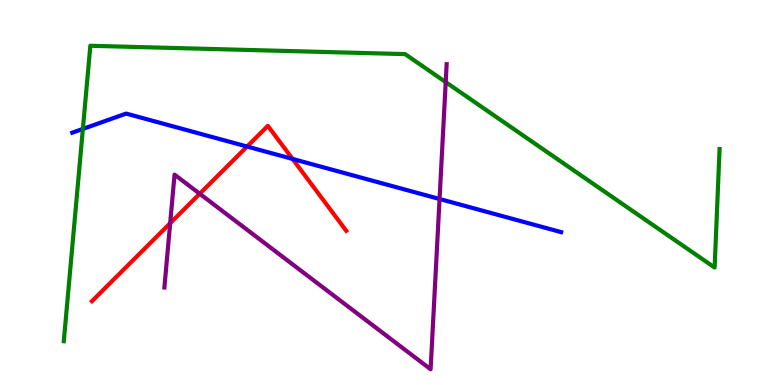[{'lines': ['blue', 'red'], 'intersections': [{'x': 3.19, 'y': 6.19}, {'x': 3.78, 'y': 5.87}]}, {'lines': ['green', 'red'], 'intersections': []}, {'lines': ['purple', 'red'], 'intersections': [{'x': 2.2, 'y': 4.2}, {'x': 2.58, 'y': 4.97}]}, {'lines': ['blue', 'green'], 'intersections': [{'x': 1.07, 'y': 6.65}]}, {'lines': ['blue', 'purple'], 'intersections': [{'x': 5.67, 'y': 4.83}]}, {'lines': ['green', 'purple'], 'intersections': [{'x': 5.75, 'y': 7.87}]}]